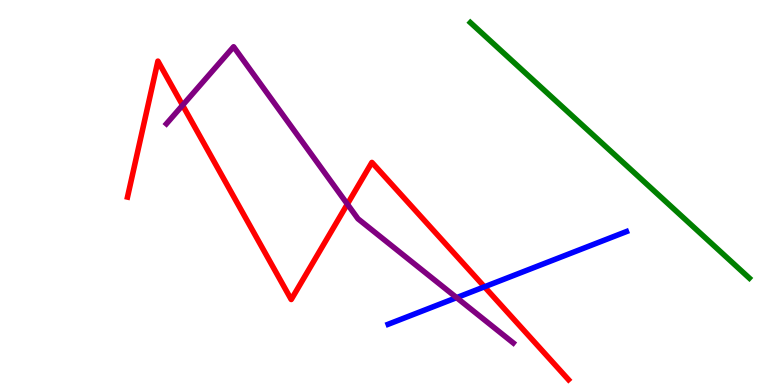[{'lines': ['blue', 'red'], 'intersections': [{'x': 6.25, 'y': 2.55}]}, {'lines': ['green', 'red'], 'intersections': []}, {'lines': ['purple', 'red'], 'intersections': [{'x': 2.36, 'y': 7.27}, {'x': 4.48, 'y': 4.7}]}, {'lines': ['blue', 'green'], 'intersections': []}, {'lines': ['blue', 'purple'], 'intersections': [{'x': 5.89, 'y': 2.27}]}, {'lines': ['green', 'purple'], 'intersections': []}]